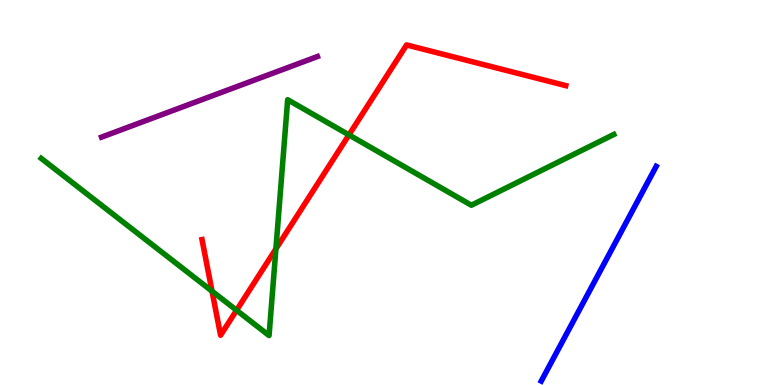[{'lines': ['blue', 'red'], 'intersections': []}, {'lines': ['green', 'red'], 'intersections': [{'x': 2.74, 'y': 2.44}, {'x': 3.05, 'y': 1.94}, {'x': 3.56, 'y': 3.54}, {'x': 4.5, 'y': 6.5}]}, {'lines': ['purple', 'red'], 'intersections': []}, {'lines': ['blue', 'green'], 'intersections': []}, {'lines': ['blue', 'purple'], 'intersections': []}, {'lines': ['green', 'purple'], 'intersections': []}]